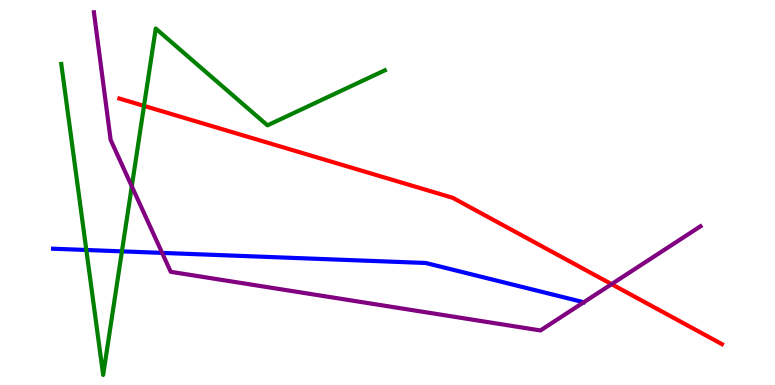[{'lines': ['blue', 'red'], 'intersections': []}, {'lines': ['green', 'red'], 'intersections': [{'x': 1.86, 'y': 7.25}]}, {'lines': ['purple', 'red'], 'intersections': [{'x': 7.89, 'y': 2.62}]}, {'lines': ['blue', 'green'], 'intersections': [{'x': 1.11, 'y': 3.51}, {'x': 1.57, 'y': 3.47}]}, {'lines': ['blue', 'purple'], 'intersections': [{'x': 2.09, 'y': 3.43}]}, {'lines': ['green', 'purple'], 'intersections': [{'x': 1.7, 'y': 5.16}]}]